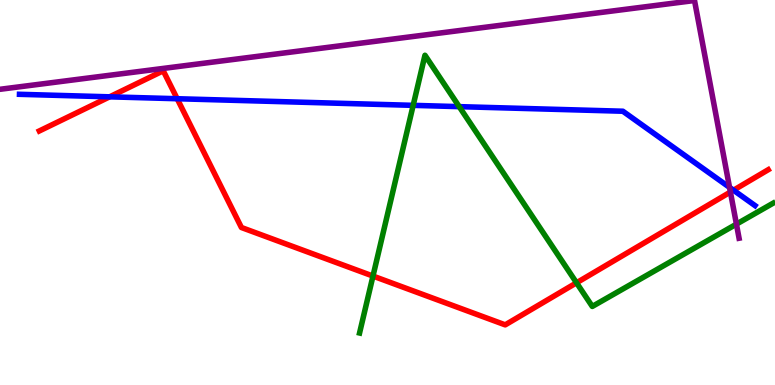[{'lines': ['blue', 'red'], 'intersections': [{'x': 1.41, 'y': 7.48}, {'x': 2.29, 'y': 7.44}, {'x': 9.46, 'y': 5.06}]}, {'lines': ['green', 'red'], 'intersections': [{'x': 4.81, 'y': 2.83}, {'x': 7.44, 'y': 2.65}]}, {'lines': ['purple', 'red'], 'intersections': [{'x': 9.42, 'y': 5.01}]}, {'lines': ['blue', 'green'], 'intersections': [{'x': 5.33, 'y': 7.26}, {'x': 5.93, 'y': 7.23}]}, {'lines': ['blue', 'purple'], 'intersections': [{'x': 9.41, 'y': 5.13}]}, {'lines': ['green', 'purple'], 'intersections': [{'x': 9.5, 'y': 4.18}]}]